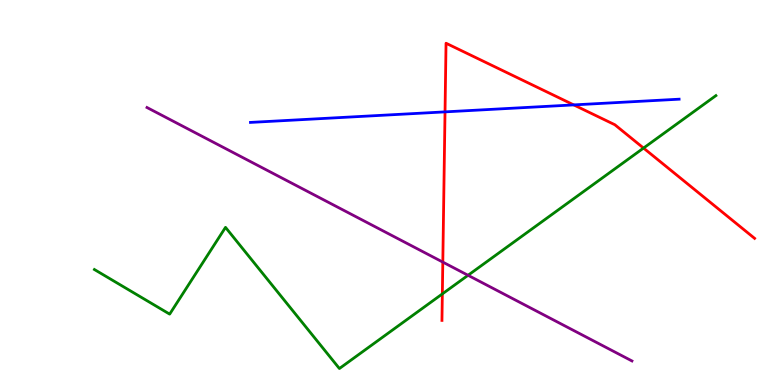[{'lines': ['blue', 'red'], 'intersections': [{'x': 5.74, 'y': 7.09}, {'x': 7.4, 'y': 7.28}]}, {'lines': ['green', 'red'], 'intersections': [{'x': 5.71, 'y': 2.37}, {'x': 8.3, 'y': 6.15}]}, {'lines': ['purple', 'red'], 'intersections': [{'x': 5.71, 'y': 3.19}]}, {'lines': ['blue', 'green'], 'intersections': []}, {'lines': ['blue', 'purple'], 'intersections': []}, {'lines': ['green', 'purple'], 'intersections': [{'x': 6.04, 'y': 2.85}]}]